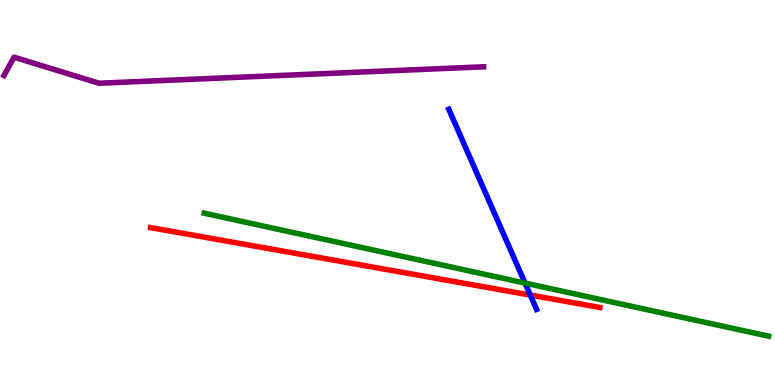[{'lines': ['blue', 'red'], 'intersections': [{'x': 6.84, 'y': 2.34}]}, {'lines': ['green', 'red'], 'intersections': []}, {'lines': ['purple', 'red'], 'intersections': []}, {'lines': ['blue', 'green'], 'intersections': [{'x': 6.77, 'y': 2.65}]}, {'lines': ['blue', 'purple'], 'intersections': []}, {'lines': ['green', 'purple'], 'intersections': []}]